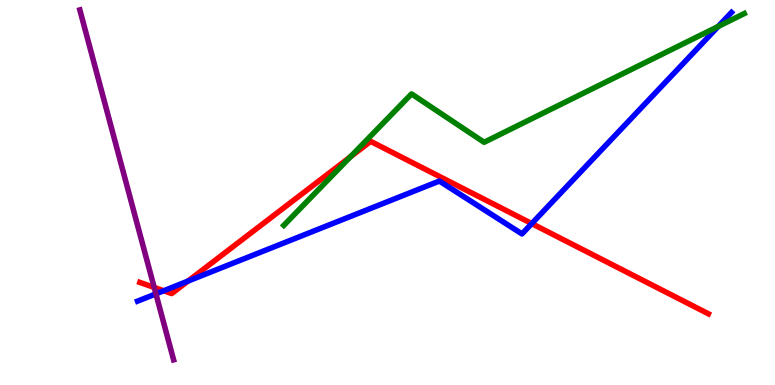[{'lines': ['blue', 'red'], 'intersections': [{'x': 2.11, 'y': 2.45}, {'x': 2.43, 'y': 2.7}, {'x': 6.86, 'y': 4.19}]}, {'lines': ['green', 'red'], 'intersections': [{'x': 4.52, 'y': 5.92}]}, {'lines': ['purple', 'red'], 'intersections': [{'x': 1.99, 'y': 2.53}]}, {'lines': ['blue', 'green'], 'intersections': [{'x': 9.27, 'y': 9.31}]}, {'lines': ['blue', 'purple'], 'intersections': [{'x': 2.01, 'y': 2.37}]}, {'lines': ['green', 'purple'], 'intersections': []}]